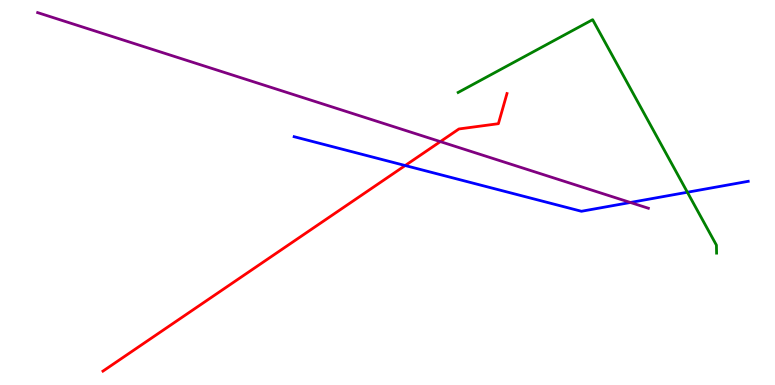[{'lines': ['blue', 'red'], 'intersections': [{'x': 5.23, 'y': 5.7}]}, {'lines': ['green', 'red'], 'intersections': []}, {'lines': ['purple', 'red'], 'intersections': [{'x': 5.68, 'y': 6.32}]}, {'lines': ['blue', 'green'], 'intersections': [{'x': 8.87, 'y': 5.01}]}, {'lines': ['blue', 'purple'], 'intersections': [{'x': 8.13, 'y': 4.74}]}, {'lines': ['green', 'purple'], 'intersections': []}]